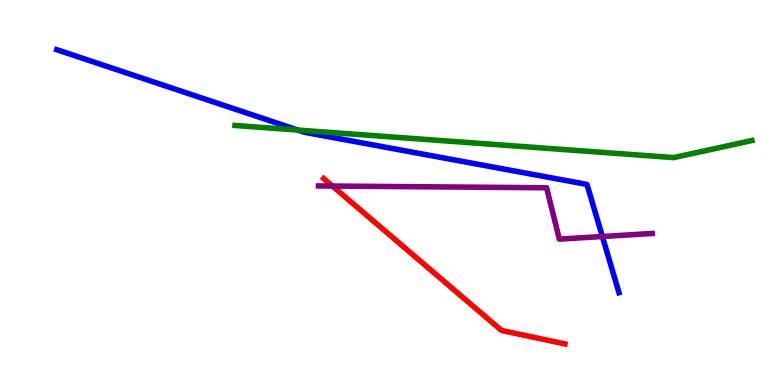[{'lines': ['blue', 'red'], 'intersections': []}, {'lines': ['green', 'red'], 'intersections': []}, {'lines': ['purple', 'red'], 'intersections': [{'x': 4.29, 'y': 5.17}]}, {'lines': ['blue', 'green'], 'intersections': [{'x': 3.84, 'y': 6.62}]}, {'lines': ['blue', 'purple'], 'intersections': [{'x': 7.77, 'y': 3.86}]}, {'lines': ['green', 'purple'], 'intersections': []}]